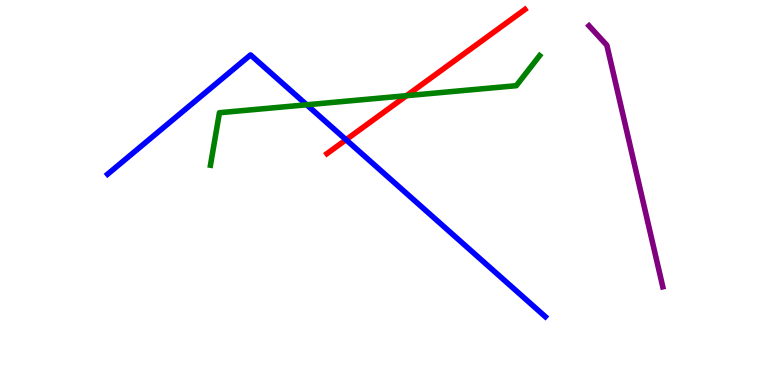[{'lines': ['blue', 'red'], 'intersections': [{'x': 4.47, 'y': 6.37}]}, {'lines': ['green', 'red'], 'intersections': [{'x': 5.25, 'y': 7.51}]}, {'lines': ['purple', 'red'], 'intersections': []}, {'lines': ['blue', 'green'], 'intersections': [{'x': 3.96, 'y': 7.28}]}, {'lines': ['blue', 'purple'], 'intersections': []}, {'lines': ['green', 'purple'], 'intersections': []}]